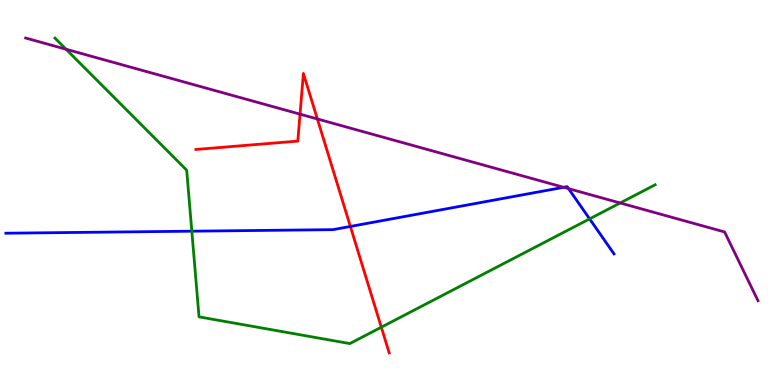[{'lines': ['blue', 'red'], 'intersections': [{'x': 4.52, 'y': 4.12}]}, {'lines': ['green', 'red'], 'intersections': [{'x': 4.92, 'y': 1.5}]}, {'lines': ['purple', 'red'], 'intersections': [{'x': 3.87, 'y': 7.03}, {'x': 4.1, 'y': 6.91}]}, {'lines': ['blue', 'green'], 'intersections': [{'x': 2.48, 'y': 4.0}, {'x': 7.61, 'y': 4.32}]}, {'lines': ['blue', 'purple'], 'intersections': [{'x': 7.27, 'y': 5.14}, {'x': 7.34, 'y': 5.1}]}, {'lines': ['green', 'purple'], 'intersections': [{'x': 0.852, 'y': 8.72}, {'x': 8.0, 'y': 4.73}]}]